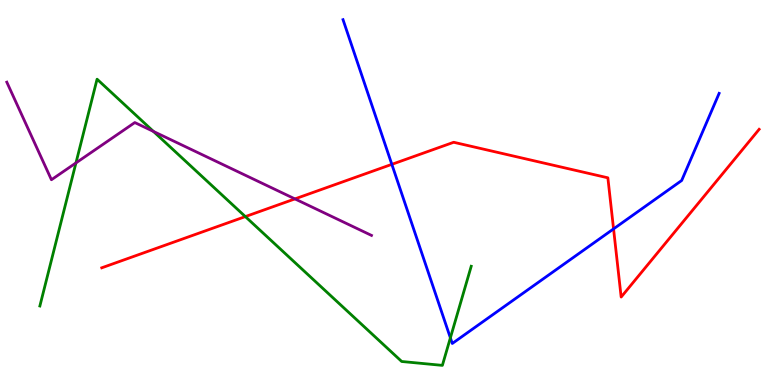[{'lines': ['blue', 'red'], 'intersections': [{'x': 5.06, 'y': 5.73}, {'x': 7.92, 'y': 4.05}]}, {'lines': ['green', 'red'], 'intersections': [{'x': 3.17, 'y': 4.37}]}, {'lines': ['purple', 'red'], 'intersections': [{'x': 3.81, 'y': 4.83}]}, {'lines': ['blue', 'green'], 'intersections': [{'x': 5.81, 'y': 1.22}]}, {'lines': ['blue', 'purple'], 'intersections': []}, {'lines': ['green', 'purple'], 'intersections': [{'x': 0.98, 'y': 5.77}, {'x': 1.98, 'y': 6.59}]}]